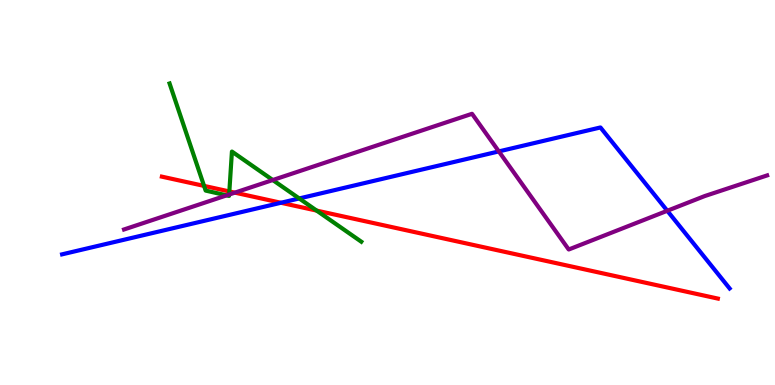[{'lines': ['blue', 'red'], 'intersections': [{'x': 3.63, 'y': 4.73}]}, {'lines': ['green', 'red'], 'intersections': [{'x': 2.63, 'y': 5.17}, {'x': 2.96, 'y': 5.03}, {'x': 4.09, 'y': 4.53}]}, {'lines': ['purple', 'red'], 'intersections': [{'x': 3.03, 'y': 5.0}]}, {'lines': ['blue', 'green'], 'intersections': [{'x': 3.86, 'y': 4.85}]}, {'lines': ['blue', 'purple'], 'intersections': [{'x': 6.44, 'y': 6.07}, {'x': 8.61, 'y': 4.53}]}, {'lines': ['green', 'purple'], 'intersections': [{'x': 2.92, 'y': 4.93}, {'x': 2.96, 'y': 4.95}, {'x': 3.52, 'y': 5.32}]}]